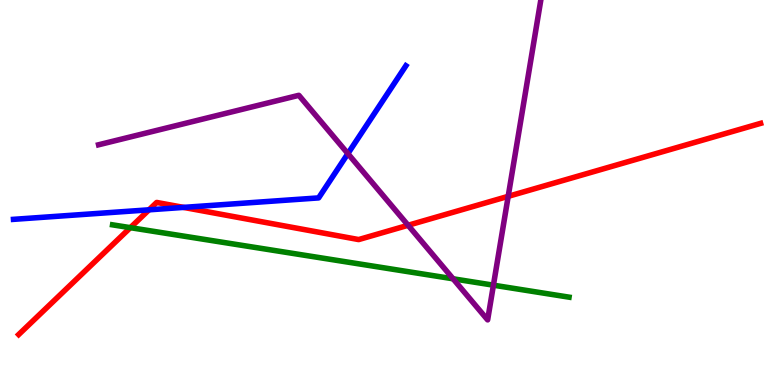[{'lines': ['blue', 'red'], 'intersections': [{'x': 1.92, 'y': 4.55}, {'x': 2.37, 'y': 4.61}]}, {'lines': ['green', 'red'], 'intersections': [{'x': 1.68, 'y': 4.09}]}, {'lines': ['purple', 'red'], 'intersections': [{'x': 5.27, 'y': 4.15}, {'x': 6.56, 'y': 4.9}]}, {'lines': ['blue', 'green'], 'intersections': []}, {'lines': ['blue', 'purple'], 'intersections': [{'x': 4.49, 'y': 6.01}]}, {'lines': ['green', 'purple'], 'intersections': [{'x': 5.85, 'y': 2.76}, {'x': 6.37, 'y': 2.59}]}]